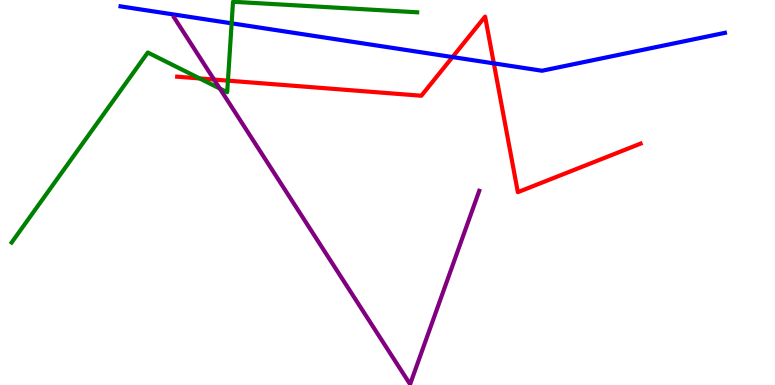[{'lines': ['blue', 'red'], 'intersections': [{'x': 5.84, 'y': 8.52}, {'x': 6.37, 'y': 8.35}]}, {'lines': ['green', 'red'], 'intersections': [{'x': 2.58, 'y': 7.96}, {'x': 2.94, 'y': 7.91}]}, {'lines': ['purple', 'red'], 'intersections': [{'x': 2.76, 'y': 7.93}]}, {'lines': ['blue', 'green'], 'intersections': [{'x': 2.99, 'y': 9.39}]}, {'lines': ['blue', 'purple'], 'intersections': []}, {'lines': ['green', 'purple'], 'intersections': [{'x': 2.84, 'y': 7.7}]}]